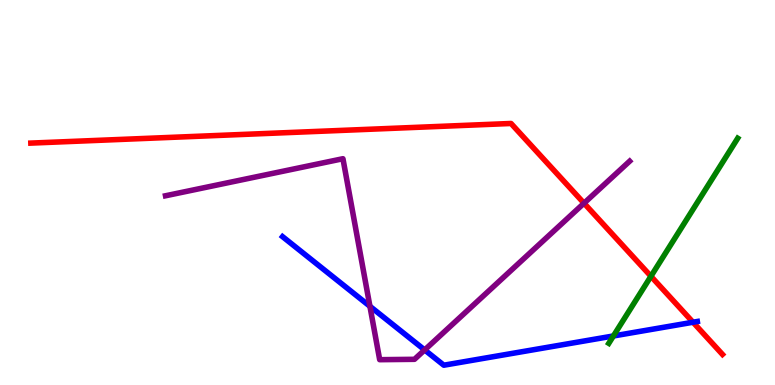[{'lines': ['blue', 'red'], 'intersections': [{'x': 8.94, 'y': 1.63}]}, {'lines': ['green', 'red'], 'intersections': [{'x': 8.4, 'y': 2.82}]}, {'lines': ['purple', 'red'], 'intersections': [{'x': 7.54, 'y': 4.72}]}, {'lines': ['blue', 'green'], 'intersections': [{'x': 7.91, 'y': 1.27}]}, {'lines': ['blue', 'purple'], 'intersections': [{'x': 4.77, 'y': 2.04}, {'x': 5.48, 'y': 0.911}]}, {'lines': ['green', 'purple'], 'intersections': []}]